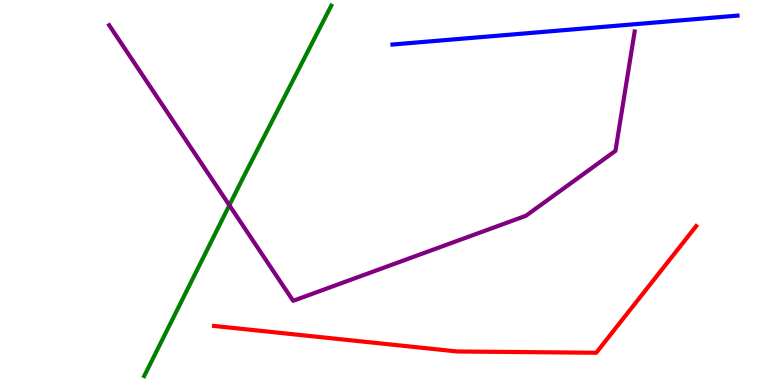[{'lines': ['blue', 'red'], 'intersections': []}, {'lines': ['green', 'red'], 'intersections': []}, {'lines': ['purple', 'red'], 'intersections': []}, {'lines': ['blue', 'green'], 'intersections': []}, {'lines': ['blue', 'purple'], 'intersections': []}, {'lines': ['green', 'purple'], 'intersections': [{'x': 2.96, 'y': 4.67}]}]